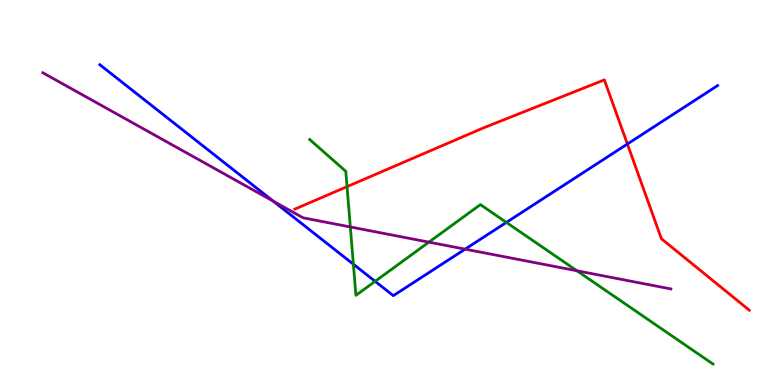[{'lines': ['blue', 'red'], 'intersections': [{'x': 8.1, 'y': 6.26}]}, {'lines': ['green', 'red'], 'intersections': [{'x': 4.48, 'y': 5.15}]}, {'lines': ['purple', 'red'], 'intersections': []}, {'lines': ['blue', 'green'], 'intersections': [{'x': 4.56, 'y': 3.14}, {'x': 4.84, 'y': 2.69}, {'x': 6.53, 'y': 4.22}]}, {'lines': ['blue', 'purple'], 'intersections': [{'x': 3.53, 'y': 4.77}, {'x': 6.0, 'y': 3.53}]}, {'lines': ['green', 'purple'], 'intersections': [{'x': 4.52, 'y': 4.11}, {'x': 5.53, 'y': 3.71}, {'x': 7.44, 'y': 2.97}]}]